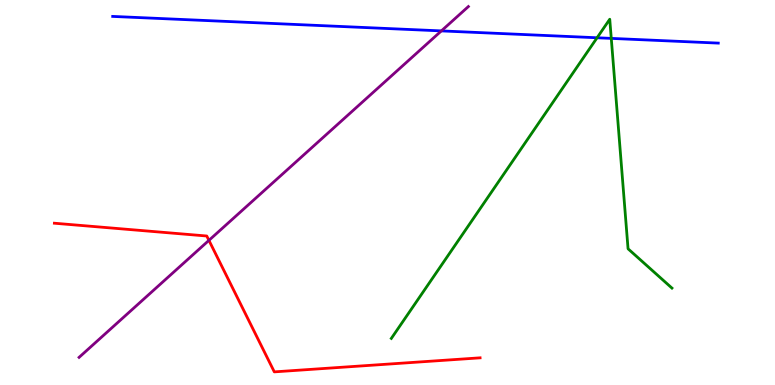[{'lines': ['blue', 'red'], 'intersections': []}, {'lines': ['green', 'red'], 'intersections': []}, {'lines': ['purple', 'red'], 'intersections': [{'x': 2.7, 'y': 3.76}]}, {'lines': ['blue', 'green'], 'intersections': [{'x': 7.7, 'y': 9.02}, {'x': 7.89, 'y': 9.0}]}, {'lines': ['blue', 'purple'], 'intersections': [{'x': 5.7, 'y': 9.2}]}, {'lines': ['green', 'purple'], 'intersections': []}]